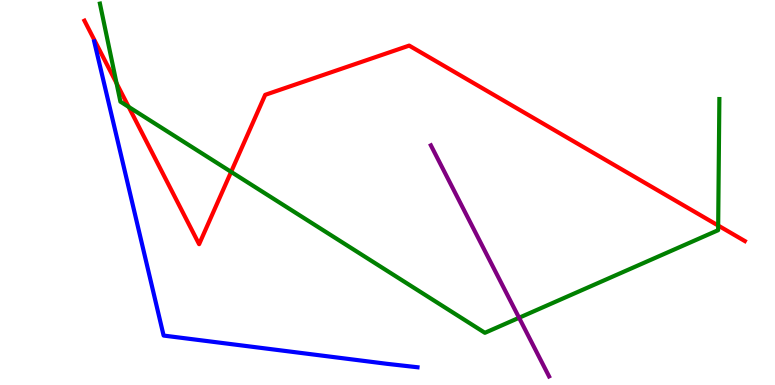[{'lines': ['blue', 'red'], 'intersections': []}, {'lines': ['green', 'red'], 'intersections': [{'x': 1.5, 'y': 7.84}, {'x': 1.66, 'y': 7.22}, {'x': 2.98, 'y': 5.54}, {'x': 9.27, 'y': 4.14}]}, {'lines': ['purple', 'red'], 'intersections': []}, {'lines': ['blue', 'green'], 'intersections': []}, {'lines': ['blue', 'purple'], 'intersections': []}, {'lines': ['green', 'purple'], 'intersections': [{'x': 6.7, 'y': 1.75}]}]